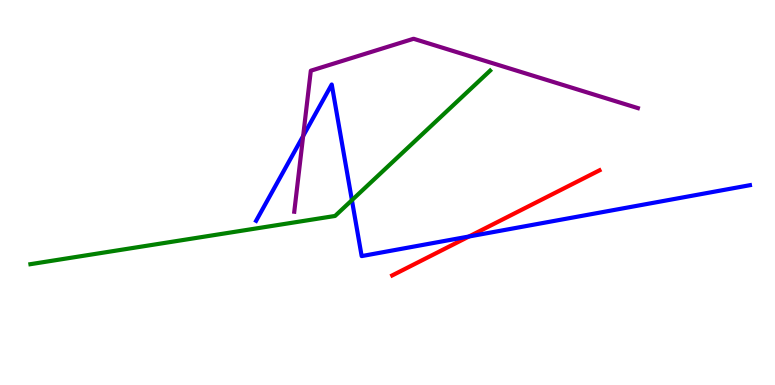[{'lines': ['blue', 'red'], 'intersections': [{'x': 6.05, 'y': 3.86}]}, {'lines': ['green', 'red'], 'intersections': []}, {'lines': ['purple', 'red'], 'intersections': []}, {'lines': ['blue', 'green'], 'intersections': [{'x': 4.54, 'y': 4.8}]}, {'lines': ['blue', 'purple'], 'intersections': [{'x': 3.91, 'y': 6.47}]}, {'lines': ['green', 'purple'], 'intersections': []}]